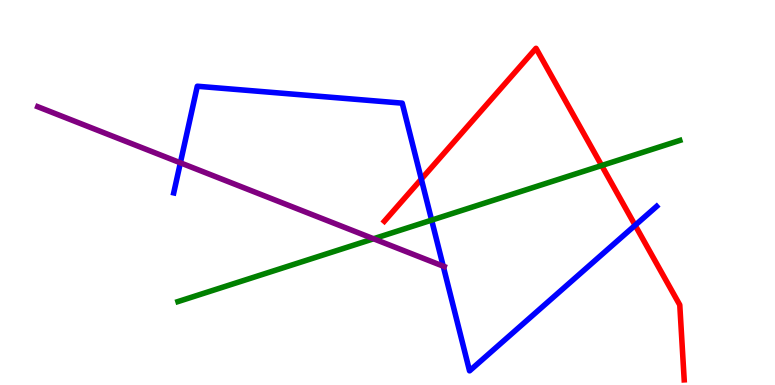[{'lines': ['blue', 'red'], 'intersections': [{'x': 5.44, 'y': 5.35}, {'x': 8.2, 'y': 4.15}]}, {'lines': ['green', 'red'], 'intersections': [{'x': 7.76, 'y': 5.7}]}, {'lines': ['purple', 'red'], 'intersections': []}, {'lines': ['blue', 'green'], 'intersections': [{'x': 5.57, 'y': 4.28}]}, {'lines': ['blue', 'purple'], 'intersections': [{'x': 2.33, 'y': 5.77}, {'x': 5.72, 'y': 3.09}]}, {'lines': ['green', 'purple'], 'intersections': [{'x': 4.82, 'y': 3.8}]}]